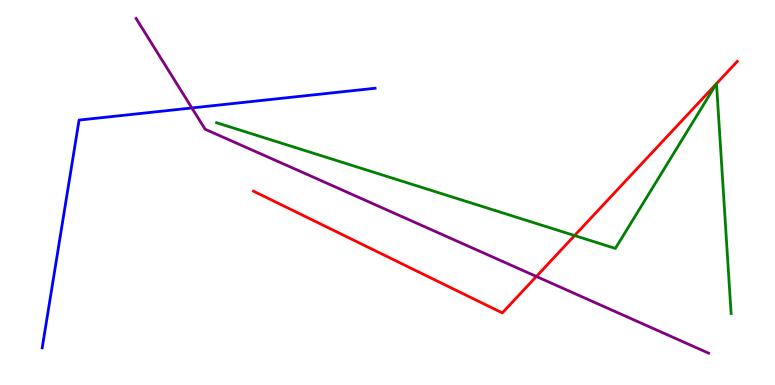[{'lines': ['blue', 'red'], 'intersections': []}, {'lines': ['green', 'red'], 'intersections': [{'x': 7.41, 'y': 3.88}, {'x': 9.24, 'y': 7.83}, {'x': 9.25, 'y': 7.83}]}, {'lines': ['purple', 'red'], 'intersections': [{'x': 6.92, 'y': 2.82}]}, {'lines': ['blue', 'green'], 'intersections': []}, {'lines': ['blue', 'purple'], 'intersections': [{'x': 2.48, 'y': 7.2}]}, {'lines': ['green', 'purple'], 'intersections': []}]